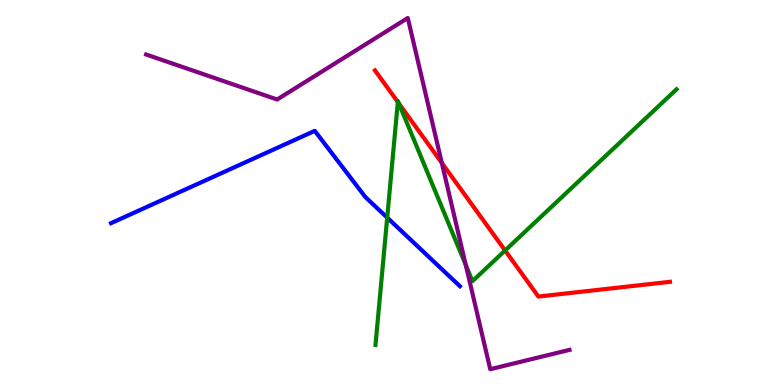[{'lines': ['blue', 'red'], 'intersections': []}, {'lines': ['green', 'red'], 'intersections': [{'x': 5.13, 'y': 7.35}, {'x': 5.15, 'y': 7.31}, {'x': 6.52, 'y': 3.49}]}, {'lines': ['purple', 'red'], 'intersections': [{'x': 5.7, 'y': 5.77}]}, {'lines': ['blue', 'green'], 'intersections': [{'x': 5.0, 'y': 4.35}]}, {'lines': ['blue', 'purple'], 'intersections': []}, {'lines': ['green', 'purple'], 'intersections': [{'x': 6.01, 'y': 3.12}]}]